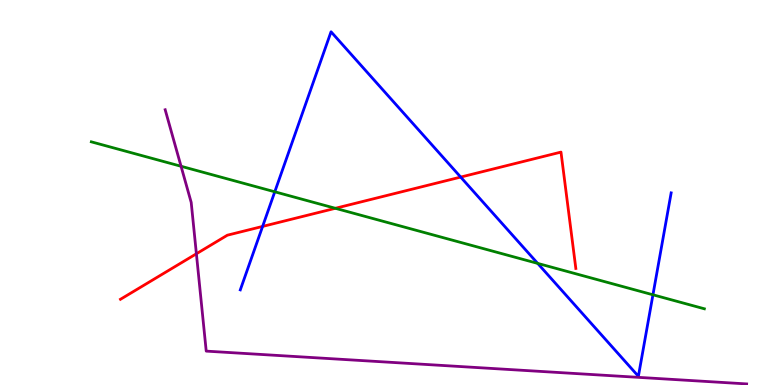[{'lines': ['blue', 'red'], 'intersections': [{'x': 3.39, 'y': 4.12}, {'x': 5.94, 'y': 5.4}]}, {'lines': ['green', 'red'], 'intersections': [{'x': 4.33, 'y': 4.59}]}, {'lines': ['purple', 'red'], 'intersections': [{'x': 2.53, 'y': 3.41}]}, {'lines': ['blue', 'green'], 'intersections': [{'x': 3.55, 'y': 5.02}, {'x': 6.94, 'y': 3.16}, {'x': 8.43, 'y': 2.34}]}, {'lines': ['blue', 'purple'], 'intersections': []}, {'lines': ['green', 'purple'], 'intersections': [{'x': 2.34, 'y': 5.68}]}]